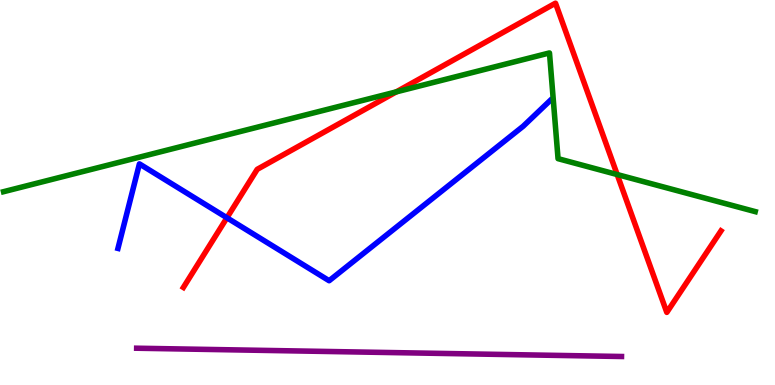[{'lines': ['blue', 'red'], 'intersections': [{'x': 2.93, 'y': 4.34}]}, {'lines': ['green', 'red'], 'intersections': [{'x': 5.11, 'y': 7.61}, {'x': 7.96, 'y': 5.47}]}, {'lines': ['purple', 'red'], 'intersections': []}, {'lines': ['blue', 'green'], 'intersections': []}, {'lines': ['blue', 'purple'], 'intersections': []}, {'lines': ['green', 'purple'], 'intersections': []}]